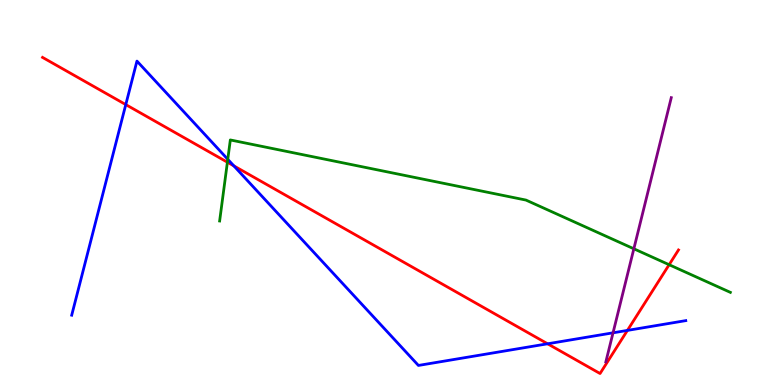[{'lines': ['blue', 'red'], 'intersections': [{'x': 1.62, 'y': 7.28}, {'x': 3.02, 'y': 5.69}, {'x': 7.07, 'y': 1.07}, {'x': 8.1, 'y': 1.42}]}, {'lines': ['green', 'red'], 'intersections': [{'x': 2.93, 'y': 5.79}, {'x': 8.63, 'y': 3.12}]}, {'lines': ['purple', 'red'], 'intersections': []}, {'lines': ['blue', 'green'], 'intersections': [{'x': 2.94, 'y': 5.86}]}, {'lines': ['blue', 'purple'], 'intersections': [{'x': 7.91, 'y': 1.36}]}, {'lines': ['green', 'purple'], 'intersections': [{'x': 8.18, 'y': 3.54}]}]